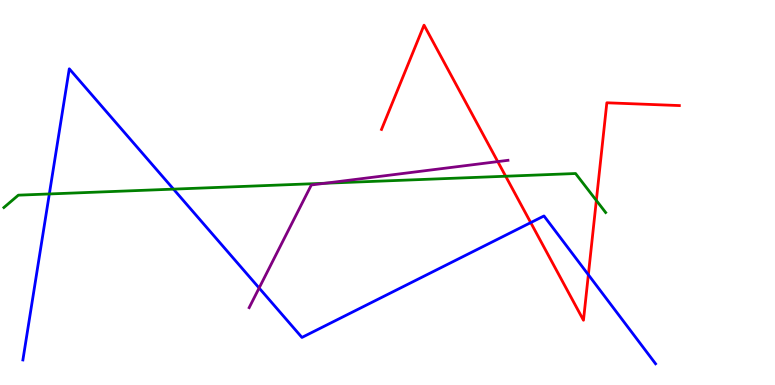[{'lines': ['blue', 'red'], 'intersections': [{'x': 6.85, 'y': 4.22}, {'x': 7.59, 'y': 2.86}]}, {'lines': ['green', 'red'], 'intersections': [{'x': 6.52, 'y': 5.42}, {'x': 7.69, 'y': 4.79}]}, {'lines': ['purple', 'red'], 'intersections': [{'x': 6.42, 'y': 5.8}]}, {'lines': ['blue', 'green'], 'intersections': [{'x': 0.637, 'y': 4.96}, {'x': 2.24, 'y': 5.09}]}, {'lines': ['blue', 'purple'], 'intersections': [{'x': 3.34, 'y': 2.52}]}, {'lines': ['green', 'purple'], 'intersections': [{'x': 4.19, 'y': 5.24}]}]